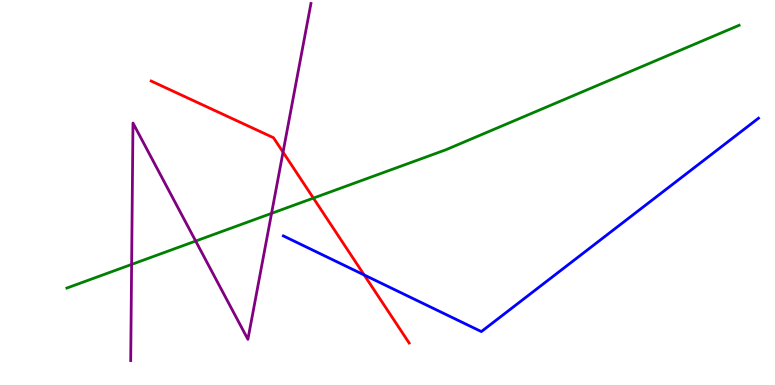[{'lines': ['blue', 'red'], 'intersections': [{'x': 4.7, 'y': 2.86}]}, {'lines': ['green', 'red'], 'intersections': [{'x': 4.04, 'y': 4.85}]}, {'lines': ['purple', 'red'], 'intersections': [{'x': 3.65, 'y': 6.05}]}, {'lines': ['blue', 'green'], 'intersections': []}, {'lines': ['blue', 'purple'], 'intersections': []}, {'lines': ['green', 'purple'], 'intersections': [{'x': 1.7, 'y': 3.13}, {'x': 2.52, 'y': 3.74}, {'x': 3.5, 'y': 4.46}]}]